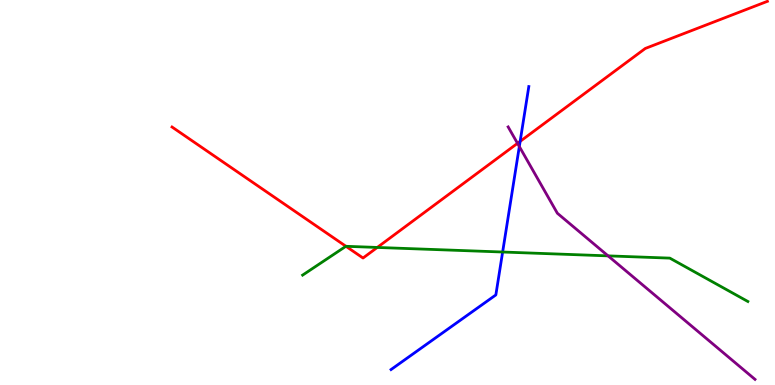[{'lines': ['blue', 'red'], 'intersections': [{'x': 6.71, 'y': 6.33}]}, {'lines': ['green', 'red'], 'intersections': [{'x': 4.46, 'y': 3.6}, {'x': 4.87, 'y': 3.57}]}, {'lines': ['purple', 'red'], 'intersections': [{'x': 6.68, 'y': 6.28}]}, {'lines': ['blue', 'green'], 'intersections': [{'x': 6.49, 'y': 3.45}]}, {'lines': ['blue', 'purple'], 'intersections': [{'x': 6.7, 'y': 6.19}]}, {'lines': ['green', 'purple'], 'intersections': [{'x': 7.85, 'y': 3.35}]}]